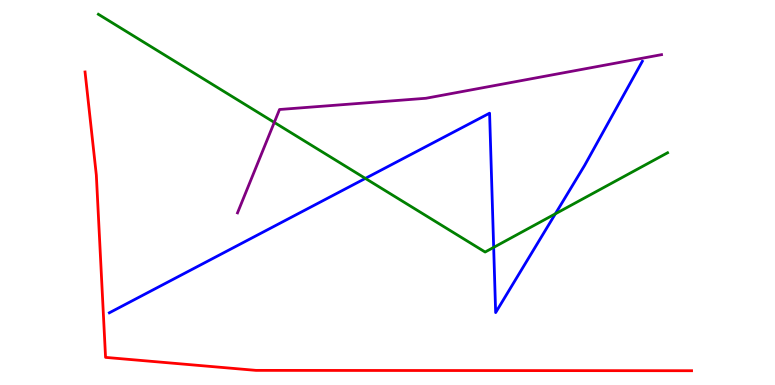[{'lines': ['blue', 'red'], 'intersections': []}, {'lines': ['green', 'red'], 'intersections': []}, {'lines': ['purple', 'red'], 'intersections': []}, {'lines': ['blue', 'green'], 'intersections': [{'x': 4.71, 'y': 5.37}, {'x': 6.37, 'y': 3.57}, {'x': 7.17, 'y': 4.45}]}, {'lines': ['blue', 'purple'], 'intersections': []}, {'lines': ['green', 'purple'], 'intersections': [{'x': 3.54, 'y': 6.82}]}]